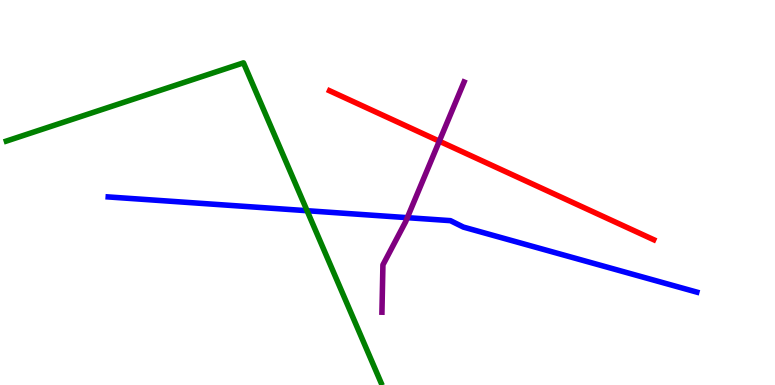[{'lines': ['blue', 'red'], 'intersections': []}, {'lines': ['green', 'red'], 'intersections': []}, {'lines': ['purple', 'red'], 'intersections': [{'x': 5.67, 'y': 6.33}]}, {'lines': ['blue', 'green'], 'intersections': [{'x': 3.96, 'y': 4.53}]}, {'lines': ['blue', 'purple'], 'intersections': [{'x': 5.26, 'y': 4.35}]}, {'lines': ['green', 'purple'], 'intersections': []}]